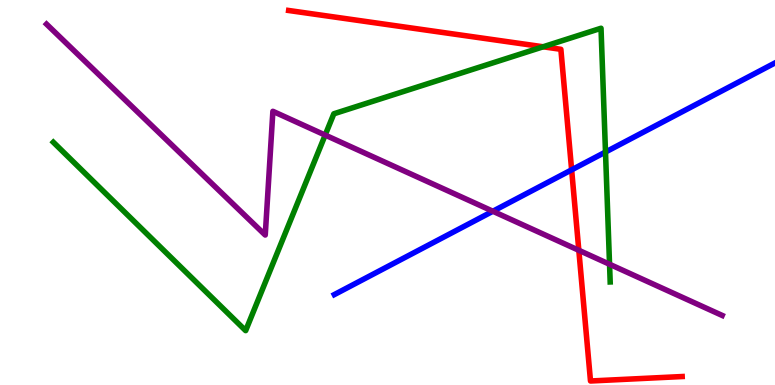[{'lines': ['blue', 'red'], 'intersections': [{'x': 7.38, 'y': 5.59}]}, {'lines': ['green', 'red'], 'intersections': [{'x': 7.01, 'y': 8.78}]}, {'lines': ['purple', 'red'], 'intersections': [{'x': 7.47, 'y': 3.5}]}, {'lines': ['blue', 'green'], 'intersections': [{'x': 7.81, 'y': 6.05}]}, {'lines': ['blue', 'purple'], 'intersections': [{'x': 6.36, 'y': 4.51}]}, {'lines': ['green', 'purple'], 'intersections': [{'x': 4.2, 'y': 6.49}, {'x': 7.87, 'y': 3.14}]}]